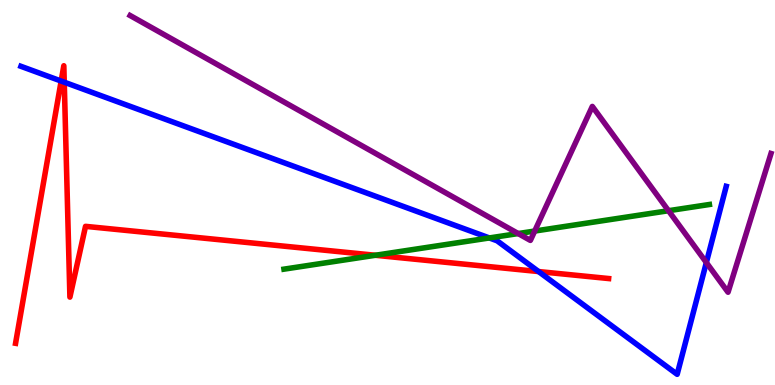[{'lines': ['blue', 'red'], 'intersections': [{'x': 0.789, 'y': 7.89}, {'x': 0.829, 'y': 7.87}, {'x': 6.95, 'y': 2.95}]}, {'lines': ['green', 'red'], 'intersections': [{'x': 4.84, 'y': 3.37}]}, {'lines': ['purple', 'red'], 'intersections': []}, {'lines': ['blue', 'green'], 'intersections': [{'x': 6.31, 'y': 3.82}]}, {'lines': ['blue', 'purple'], 'intersections': [{'x': 9.11, 'y': 3.18}]}, {'lines': ['green', 'purple'], 'intersections': [{'x': 6.69, 'y': 3.93}, {'x': 6.9, 'y': 4.0}, {'x': 8.63, 'y': 4.53}]}]